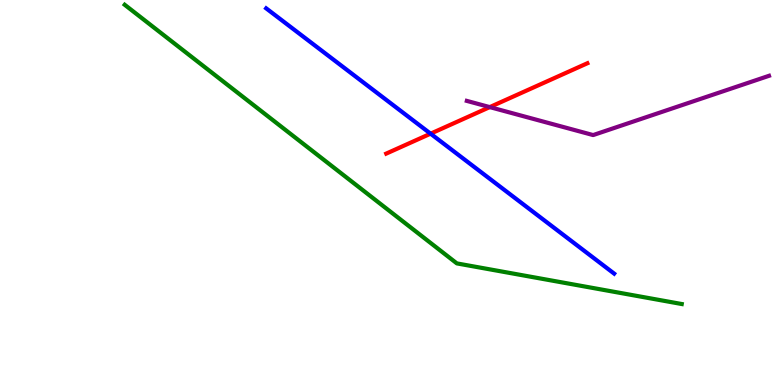[{'lines': ['blue', 'red'], 'intersections': [{'x': 5.56, 'y': 6.53}]}, {'lines': ['green', 'red'], 'intersections': []}, {'lines': ['purple', 'red'], 'intersections': [{'x': 6.32, 'y': 7.22}]}, {'lines': ['blue', 'green'], 'intersections': []}, {'lines': ['blue', 'purple'], 'intersections': []}, {'lines': ['green', 'purple'], 'intersections': []}]